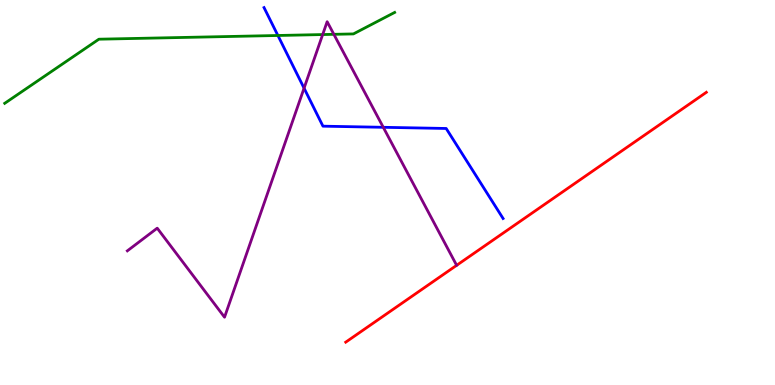[{'lines': ['blue', 'red'], 'intersections': []}, {'lines': ['green', 'red'], 'intersections': []}, {'lines': ['purple', 'red'], 'intersections': []}, {'lines': ['blue', 'green'], 'intersections': [{'x': 3.59, 'y': 9.08}]}, {'lines': ['blue', 'purple'], 'intersections': [{'x': 3.92, 'y': 7.71}, {'x': 4.95, 'y': 6.69}]}, {'lines': ['green', 'purple'], 'intersections': [{'x': 4.16, 'y': 9.1}, {'x': 4.31, 'y': 9.11}]}]